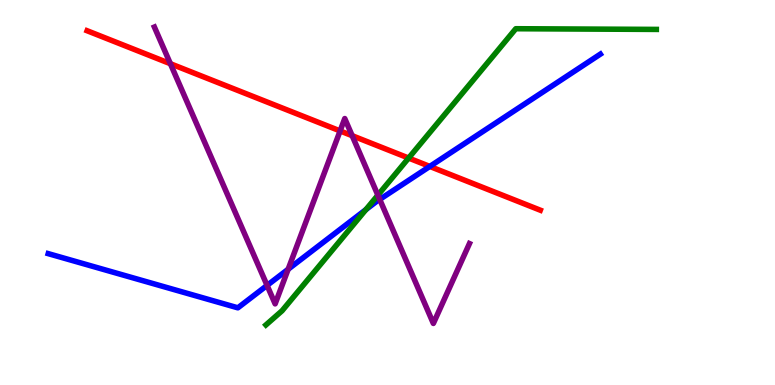[{'lines': ['blue', 'red'], 'intersections': [{'x': 5.55, 'y': 5.68}]}, {'lines': ['green', 'red'], 'intersections': [{'x': 5.27, 'y': 5.89}]}, {'lines': ['purple', 'red'], 'intersections': [{'x': 2.2, 'y': 8.34}, {'x': 4.39, 'y': 6.6}, {'x': 4.54, 'y': 6.48}]}, {'lines': ['blue', 'green'], 'intersections': [{'x': 4.72, 'y': 4.56}]}, {'lines': ['blue', 'purple'], 'intersections': [{'x': 3.45, 'y': 2.59}, {'x': 3.72, 'y': 3.01}, {'x': 4.9, 'y': 4.82}]}, {'lines': ['green', 'purple'], 'intersections': [{'x': 4.88, 'y': 4.93}]}]